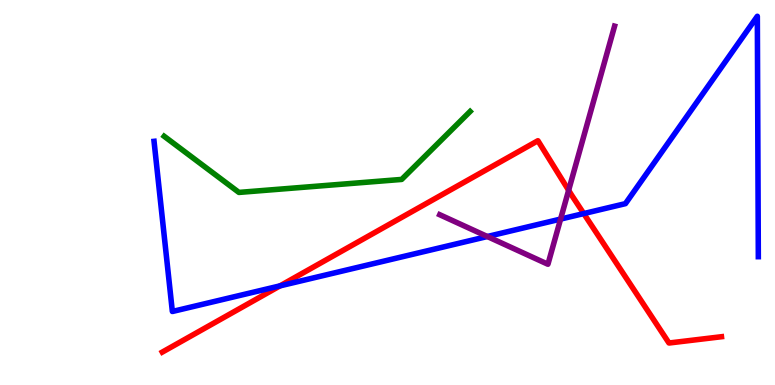[{'lines': ['blue', 'red'], 'intersections': [{'x': 3.61, 'y': 2.57}, {'x': 7.53, 'y': 4.45}]}, {'lines': ['green', 'red'], 'intersections': []}, {'lines': ['purple', 'red'], 'intersections': [{'x': 7.34, 'y': 5.06}]}, {'lines': ['blue', 'green'], 'intersections': []}, {'lines': ['blue', 'purple'], 'intersections': [{'x': 6.29, 'y': 3.86}, {'x': 7.23, 'y': 4.31}]}, {'lines': ['green', 'purple'], 'intersections': []}]